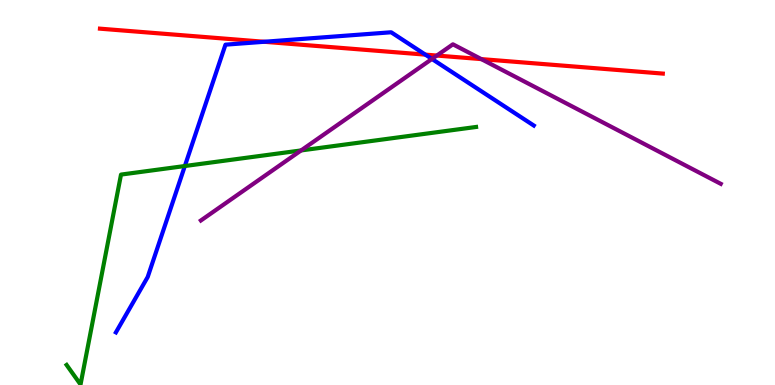[{'lines': ['blue', 'red'], 'intersections': [{'x': 3.41, 'y': 8.91}, {'x': 5.49, 'y': 8.58}]}, {'lines': ['green', 'red'], 'intersections': []}, {'lines': ['purple', 'red'], 'intersections': [{'x': 5.64, 'y': 8.56}, {'x': 6.21, 'y': 8.46}]}, {'lines': ['blue', 'green'], 'intersections': [{'x': 2.39, 'y': 5.69}]}, {'lines': ['blue', 'purple'], 'intersections': [{'x': 5.57, 'y': 8.47}]}, {'lines': ['green', 'purple'], 'intersections': [{'x': 3.89, 'y': 6.09}]}]